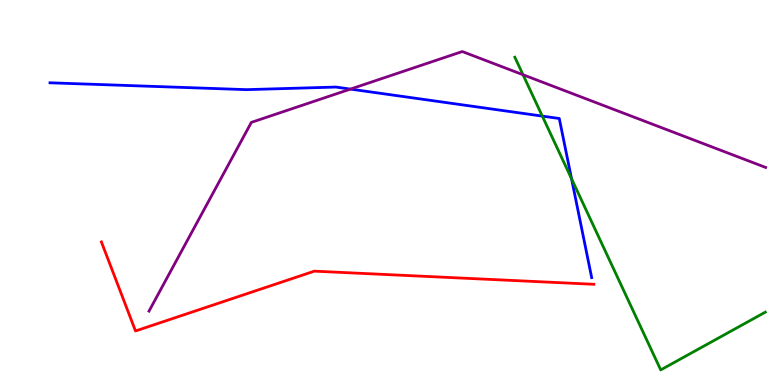[{'lines': ['blue', 'red'], 'intersections': []}, {'lines': ['green', 'red'], 'intersections': []}, {'lines': ['purple', 'red'], 'intersections': []}, {'lines': ['blue', 'green'], 'intersections': [{'x': 7.0, 'y': 6.98}, {'x': 7.37, 'y': 5.36}]}, {'lines': ['blue', 'purple'], 'intersections': [{'x': 4.52, 'y': 7.69}]}, {'lines': ['green', 'purple'], 'intersections': [{'x': 6.75, 'y': 8.06}]}]